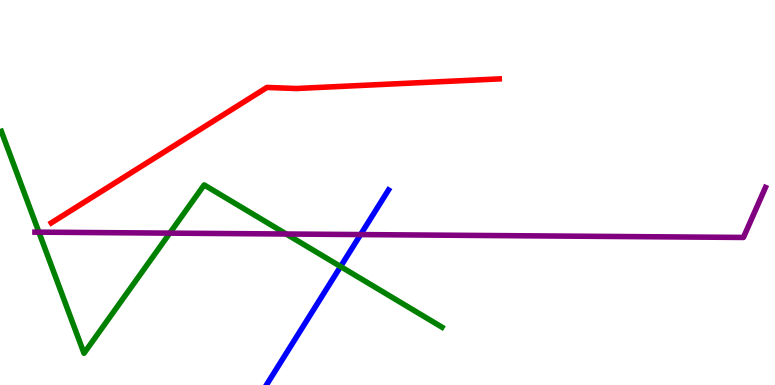[{'lines': ['blue', 'red'], 'intersections': []}, {'lines': ['green', 'red'], 'intersections': []}, {'lines': ['purple', 'red'], 'intersections': []}, {'lines': ['blue', 'green'], 'intersections': [{'x': 4.39, 'y': 3.08}]}, {'lines': ['blue', 'purple'], 'intersections': [{'x': 4.65, 'y': 3.91}]}, {'lines': ['green', 'purple'], 'intersections': [{'x': 0.502, 'y': 3.97}, {'x': 2.19, 'y': 3.94}, {'x': 3.69, 'y': 3.92}]}]